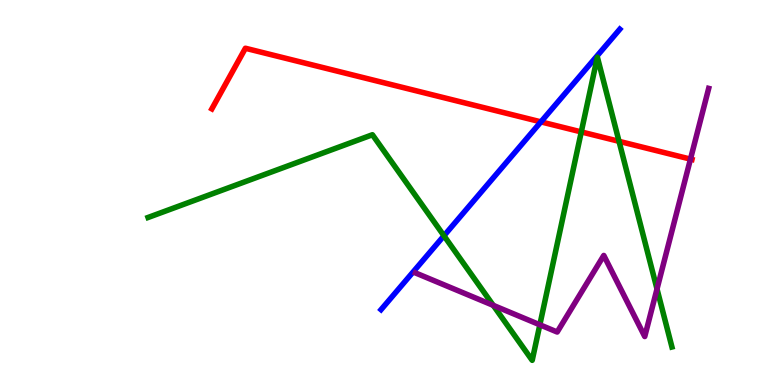[{'lines': ['blue', 'red'], 'intersections': [{'x': 6.98, 'y': 6.83}]}, {'lines': ['green', 'red'], 'intersections': [{'x': 7.5, 'y': 6.57}, {'x': 7.99, 'y': 6.33}]}, {'lines': ['purple', 'red'], 'intersections': [{'x': 8.91, 'y': 5.87}]}, {'lines': ['blue', 'green'], 'intersections': [{'x': 5.73, 'y': 3.88}]}, {'lines': ['blue', 'purple'], 'intersections': []}, {'lines': ['green', 'purple'], 'intersections': [{'x': 6.36, 'y': 2.07}, {'x': 6.97, 'y': 1.56}, {'x': 8.48, 'y': 2.49}]}]